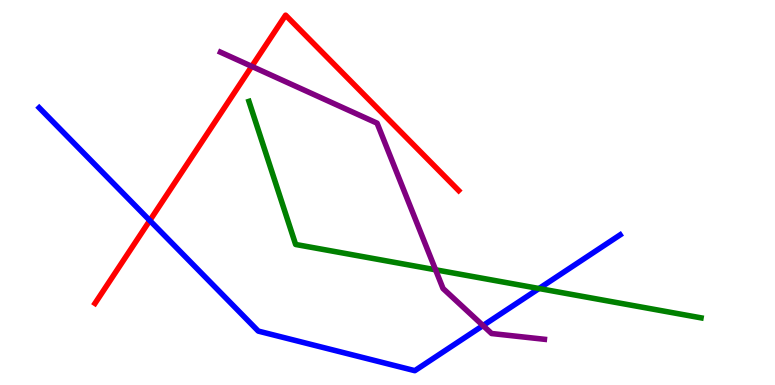[{'lines': ['blue', 'red'], 'intersections': [{'x': 1.93, 'y': 4.27}]}, {'lines': ['green', 'red'], 'intersections': []}, {'lines': ['purple', 'red'], 'intersections': [{'x': 3.25, 'y': 8.28}]}, {'lines': ['blue', 'green'], 'intersections': [{'x': 6.96, 'y': 2.51}]}, {'lines': ['blue', 'purple'], 'intersections': [{'x': 6.23, 'y': 1.54}]}, {'lines': ['green', 'purple'], 'intersections': [{'x': 5.62, 'y': 2.99}]}]